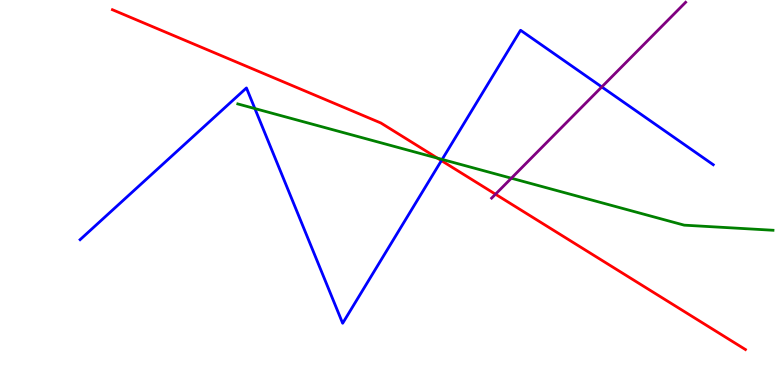[{'lines': ['blue', 'red'], 'intersections': [{'x': 5.7, 'y': 5.83}]}, {'lines': ['green', 'red'], 'intersections': [{'x': 5.64, 'y': 5.89}]}, {'lines': ['purple', 'red'], 'intersections': [{'x': 6.39, 'y': 4.96}]}, {'lines': ['blue', 'green'], 'intersections': [{'x': 3.29, 'y': 7.18}, {'x': 5.7, 'y': 5.86}]}, {'lines': ['blue', 'purple'], 'intersections': [{'x': 7.76, 'y': 7.74}]}, {'lines': ['green', 'purple'], 'intersections': [{'x': 6.6, 'y': 5.37}]}]